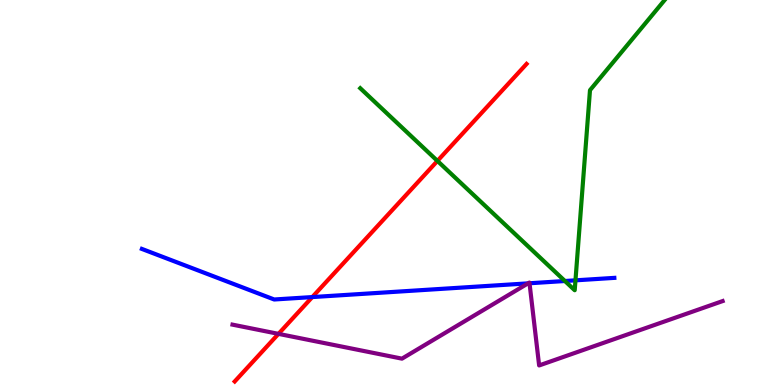[{'lines': ['blue', 'red'], 'intersections': [{'x': 4.03, 'y': 2.28}]}, {'lines': ['green', 'red'], 'intersections': [{'x': 5.64, 'y': 5.82}]}, {'lines': ['purple', 'red'], 'intersections': [{'x': 3.59, 'y': 1.33}]}, {'lines': ['blue', 'green'], 'intersections': [{'x': 7.29, 'y': 2.7}, {'x': 7.43, 'y': 2.72}]}, {'lines': ['blue', 'purple'], 'intersections': [{'x': 6.81, 'y': 2.64}, {'x': 6.83, 'y': 2.64}]}, {'lines': ['green', 'purple'], 'intersections': []}]